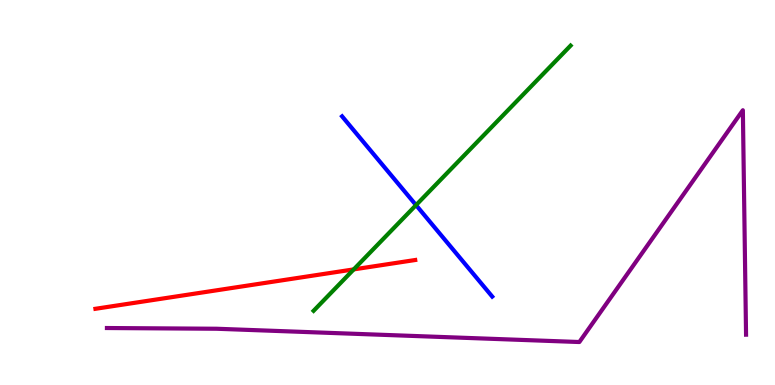[{'lines': ['blue', 'red'], 'intersections': []}, {'lines': ['green', 'red'], 'intersections': [{'x': 4.56, 'y': 3.0}]}, {'lines': ['purple', 'red'], 'intersections': []}, {'lines': ['blue', 'green'], 'intersections': [{'x': 5.37, 'y': 4.67}]}, {'lines': ['blue', 'purple'], 'intersections': []}, {'lines': ['green', 'purple'], 'intersections': []}]